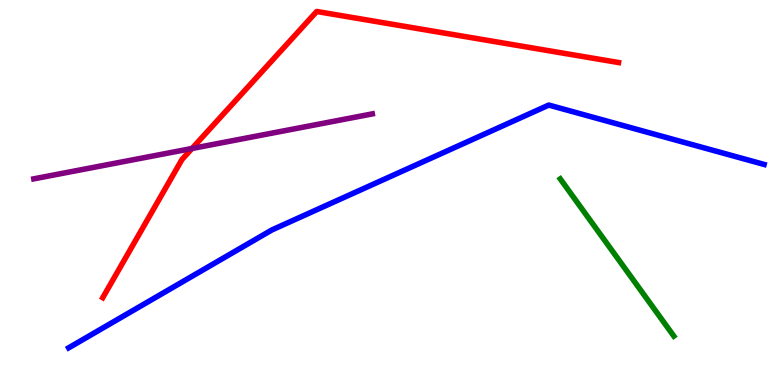[{'lines': ['blue', 'red'], 'intersections': []}, {'lines': ['green', 'red'], 'intersections': []}, {'lines': ['purple', 'red'], 'intersections': [{'x': 2.48, 'y': 6.14}]}, {'lines': ['blue', 'green'], 'intersections': []}, {'lines': ['blue', 'purple'], 'intersections': []}, {'lines': ['green', 'purple'], 'intersections': []}]